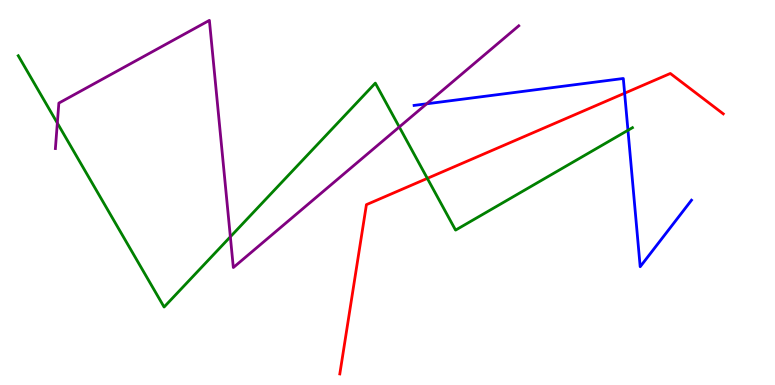[{'lines': ['blue', 'red'], 'intersections': [{'x': 8.06, 'y': 7.58}]}, {'lines': ['green', 'red'], 'intersections': [{'x': 5.51, 'y': 5.37}]}, {'lines': ['purple', 'red'], 'intersections': []}, {'lines': ['blue', 'green'], 'intersections': [{'x': 8.1, 'y': 6.62}]}, {'lines': ['blue', 'purple'], 'intersections': [{'x': 5.51, 'y': 7.3}]}, {'lines': ['green', 'purple'], 'intersections': [{'x': 0.74, 'y': 6.8}, {'x': 2.97, 'y': 3.85}, {'x': 5.15, 'y': 6.7}]}]